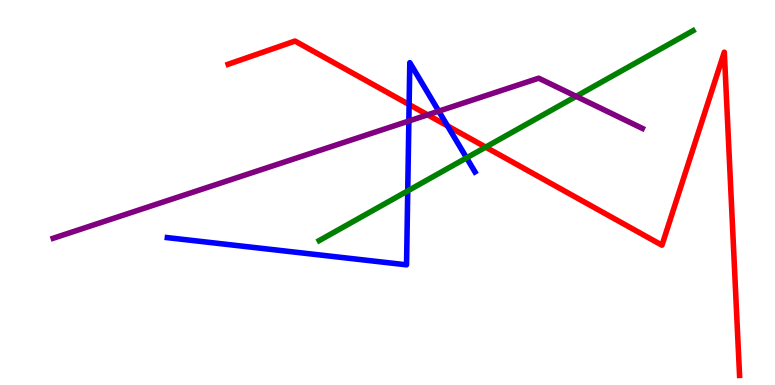[{'lines': ['blue', 'red'], 'intersections': [{'x': 5.28, 'y': 7.28}, {'x': 5.77, 'y': 6.73}]}, {'lines': ['green', 'red'], 'intersections': [{'x': 6.27, 'y': 6.18}]}, {'lines': ['purple', 'red'], 'intersections': [{'x': 5.52, 'y': 7.02}]}, {'lines': ['blue', 'green'], 'intersections': [{'x': 5.26, 'y': 5.04}, {'x': 6.02, 'y': 5.9}]}, {'lines': ['blue', 'purple'], 'intersections': [{'x': 5.28, 'y': 6.86}, {'x': 5.66, 'y': 7.11}]}, {'lines': ['green', 'purple'], 'intersections': [{'x': 7.43, 'y': 7.5}]}]